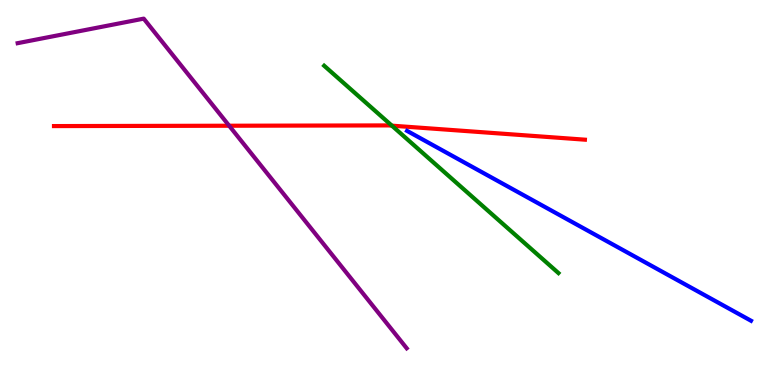[{'lines': ['blue', 'red'], 'intersections': []}, {'lines': ['green', 'red'], 'intersections': [{'x': 5.06, 'y': 6.74}]}, {'lines': ['purple', 'red'], 'intersections': [{'x': 2.96, 'y': 6.73}]}, {'lines': ['blue', 'green'], 'intersections': []}, {'lines': ['blue', 'purple'], 'intersections': []}, {'lines': ['green', 'purple'], 'intersections': []}]